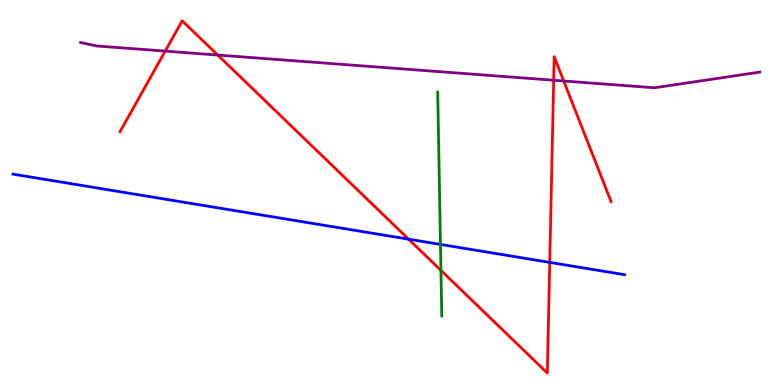[{'lines': ['blue', 'red'], 'intersections': [{'x': 5.27, 'y': 3.79}, {'x': 7.09, 'y': 3.18}]}, {'lines': ['green', 'red'], 'intersections': [{'x': 5.69, 'y': 2.98}]}, {'lines': ['purple', 'red'], 'intersections': [{'x': 2.13, 'y': 8.67}, {'x': 2.81, 'y': 8.57}, {'x': 7.14, 'y': 7.92}, {'x': 7.27, 'y': 7.9}]}, {'lines': ['blue', 'green'], 'intersections': [{'x': 5.68, 'y': 3.65}]}, {'lines': ['blue', 'purple'], 'intersections': []}, {'lines': ['green', 'purple'], 'intersections': []}]